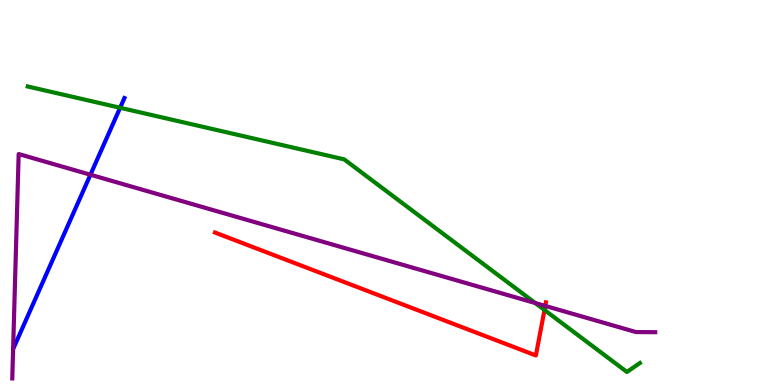[{'lines': ['blue', 'red'], 'intersections': []}, {'lines': ['green', 'red'], 'intersections': [{'x': 7.03, 'y': 1.95}]}, {'lines': ['purple', 'red'], 'intersections': [{'x': 7.04, 'y': 2.05}]}, {'lines': ['blue', 'green'], 'intersections': [{'x': 1.55, 'y': 7.2}]}, {'lines': ['blue', 'purple'], 'intersections': [{'x': 1.17, 'y': 5.46}]}, {'lines': ['green', 'purple'], 'intersections': [{'x': 6.91, 'y': 2.13}]}]